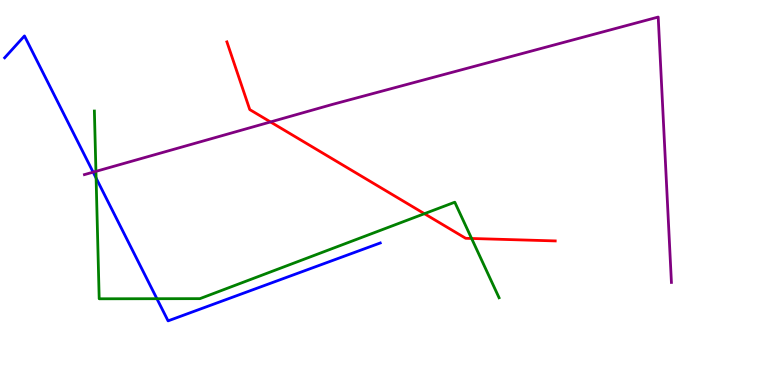[{'lines': ['blue', 'red'], 'intersections': []}, {'lines': ['green', 'red'], 'intersections': [{'x': 5.48, 'y': 4.45}, {'x': 6.09, 'y': 3.81}]}, {'lines': ['purple', 'red'], 'intersections': [{'x': 3.49, 'y': 6.83}]}, {'lines': ['blue', 'green'], 'intersections': [{'x': 1.24, 'y': 5.38}, {'x': 2.02, 'y': 2.24}]}, {'lines': ['blue', 'purple'], 'intersections': [{'x': 1.2, 'y': 5.53}]}, {'lines': ['green', 'purple'], 'intersections': [{'x': 1.24, 'y': 5.55}]}]